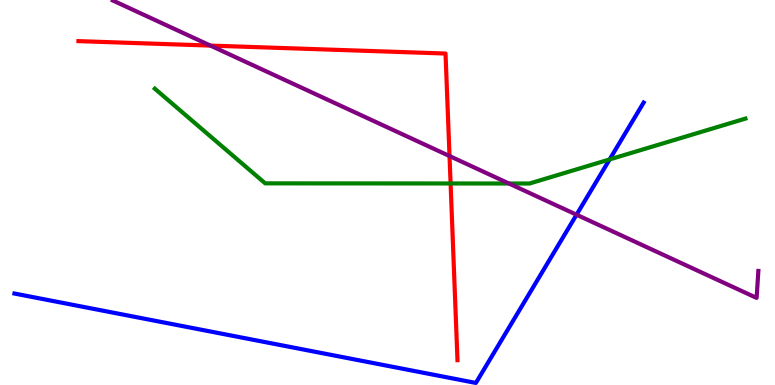[{'lines': ['blue', 'red'], 'intersections': []}, {'lines': ['green', 'red'], 'intersections': [{'x': 5.81, 'y': 5.23}]}, {'lines': ['purple', 'red'], 'intersections': [{'x': 2.72, 'y': 8.82}, {'x': 5.8, 'y': 5.95}]}, {'lines': ['blue', 'green'], 'intersections': [{'x': 7.87, 'y': 5.86}]}, {'lines': ['blue', 'purple'], 'intersections': [{'x': 7.44, 'y': 4.42}]}, {'lines': ['green', 'purple'], 'intersections': [{'x': 6.57, 'y': 5.23}]}]